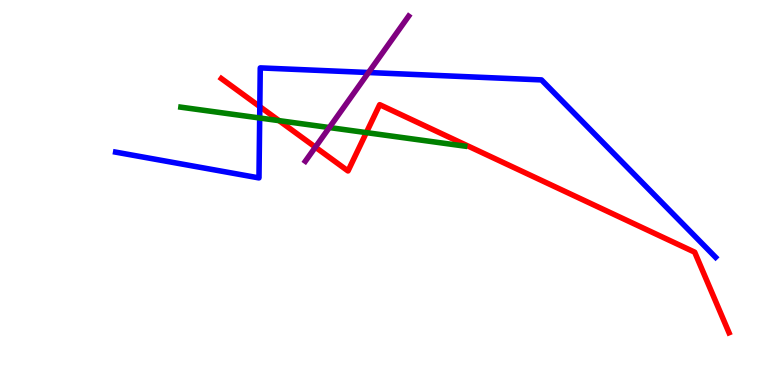[{'lines': ['blue', 'red'], 'intersections': [{'x': 3.35, 'y': 7.23}]}, {'lines': ['green', 'red'], 'intersections': [{'x': 3.6, 'y': 6.87}, {'x': 4.73, 'y': 6.56}]}, {'lines': ['purple', 'red'], 'intersections': [{'x': 4.07, 'y': 6.18}]}, {'lines': ['blue', 'green'], 'intersections': [{'x': 3.35, 'y': 6.94}]}, {'lines': ['blue', 'purple'], 'intersections': [{'x': 4.76, 'y': 8.12}]}, {'lines': ['green', 'purple'], 'intersections': [{'x': 4.25, 'y': 6.69}]}]